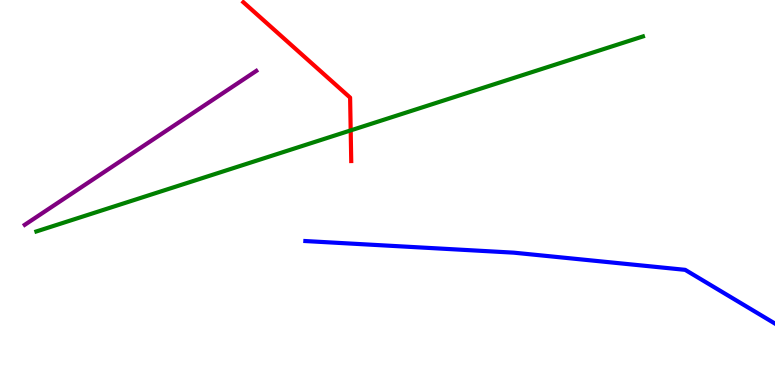[{'lines': ['blue', 'red'], 'intersections': []}, {'lines': ['green', 'red'], 'intersections': [{'x': 4.53, 'y': 6.61}]}, {'lines': ['purple', 'red'], 'intersections': []}, {'lines': ['blue', 'green'], 'intersections': []}, {'lines': ['blue', 'purple'], 'intersections': []}, {'lines': ['green', 'purple'], 'intersections': []}]